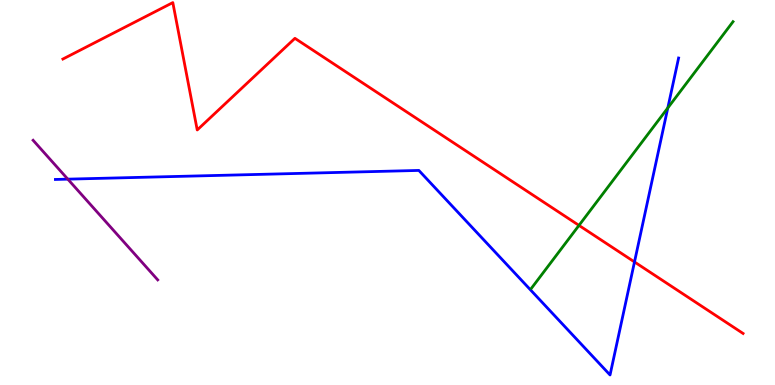[{'lines': ['blue', 'red'], 'intersections': [{'x': 8.19, 'y': 3.2}]}, {'lines': ['green', 'red'], 'intersections': [{'x': 7.47, 'y': 4.15}]}, {'lines': ['purple', 'red'], 'intersections': []}, {'lines': ['blue', 'green'], 'intersections': [{'x': 8.62, 'y': 7.2}]}, {'lines': ['blue', 'purple'], 'intersections': [{'x': 0.875, 'y': 5.35}]}, {'lines': ['green', 'purple'], 'intersections': []}]